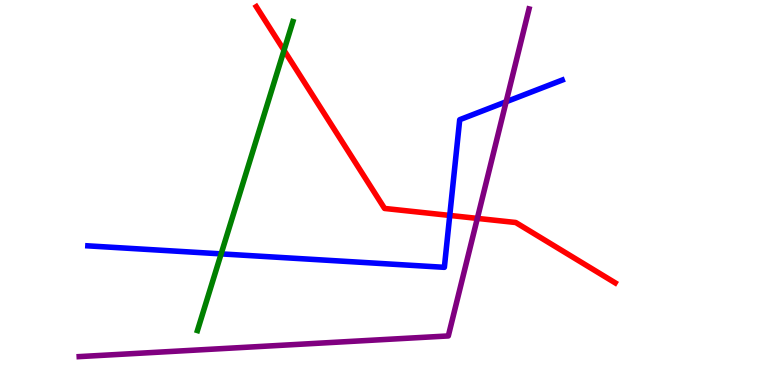[{'lines': ['blue', 'red'], 'intersections': [{'x': 5.8, 'y': 4.4}]}, {'lines': ['green', 'red'], 'intersections': [{'x': 3.66, 'y': 8.69}]}, {'lines': ['purple', 'red'], 'intersections': [{'x': 6.16, 'y': 4.33}]}, {'lines': ['blue', 'green'], 'intersections': [{'x': 2.85, 'y': 3.41}]}, {'lines': ['blue', 'purple'], 'intersections': [{'x': 6.53, 'y': 7.36}]}, {'lines': ['green', 'purple'], 'intersections': []}]